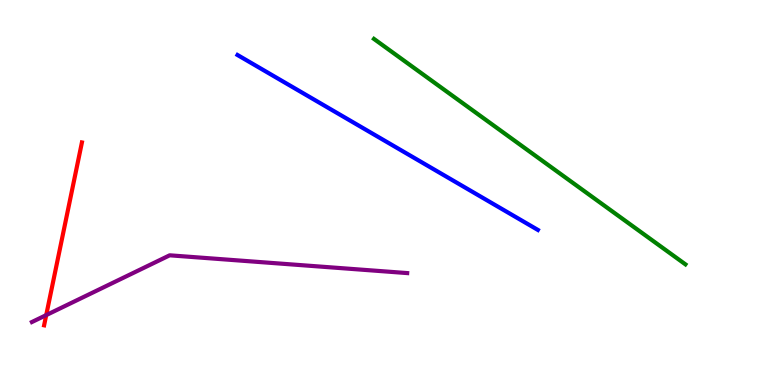[{'lines': ['blue', 'red'], 'intersections': []}, {'lines': ['green', 'red'], 'intersections': []}, {'lines': ['purple', 'red'], 'intersections': [{'x': 0.596, 'y': 1.82}]}, {'lines': ['blue', 'green'], 'intersections': []}, {'lines': ['blue', 'purple'], 'intersections': []}, {'lines': ['green', 'purple'], 'intersections': []}]